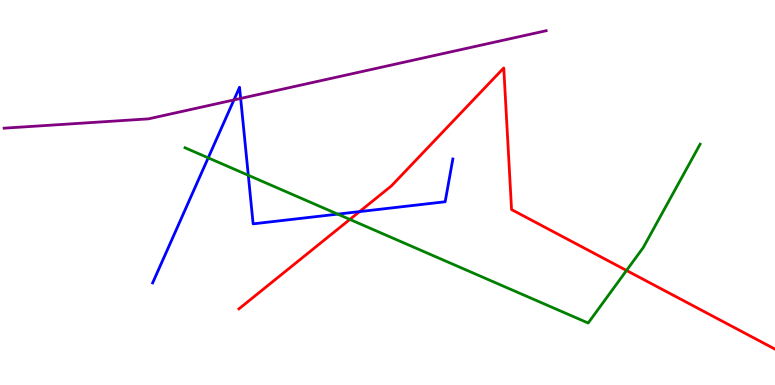[{'lines': ['blue', 'red'], 'intersections': [{'x': 4.64, 'y': 4.5}]}, {'lines': ['green', 'red'], 'intersections': [{'x': 4.51, 'y': 4.3}, {'x': 8.08, 'y': 2.97}]}, {'lines': ['purple', 'red'], 'intersections': []}, {'lines': ['blue', 'green'], 'intersections': [{'x': 2.69, 'y': 5.9}, {'x': 3.2, 'y': 5.45}, {'x': 4.36, 'y': 4.44}]}, {'lines': ['blue', 'purple'], 'intersections': [{'x': 3.02, 'y': 7.4}, {'x': 3.11, 'y': 7.44}]}, {'lines': ['green', 'purple'], 'intersections': []}]